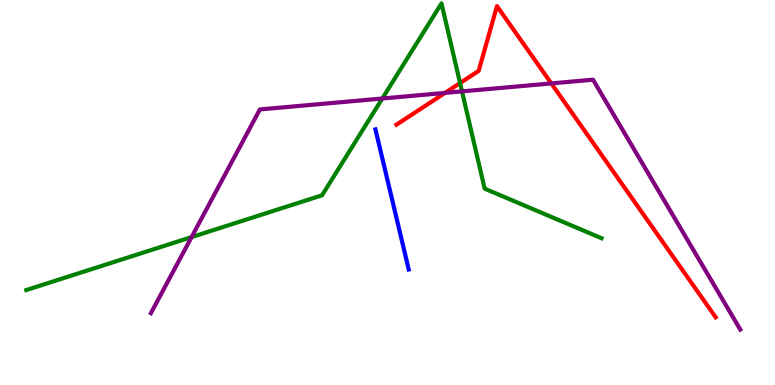[{'lines': ['blue', 'red'], 'intersections': []}, {'lines': ['green', 'red'], 'intersections': [{'x': 5.94, 'y': 7.84}]}, {'lines': ['purple', 'red'], 'intersections': [{'x': 5.74, 'y': 7.59}, {'x': 7.11, 'y': 7.83}]}, {'lines': ['blue', 'green'], 'intersections': []}, {'lines': ['blue', 'purple'], 'intersections': []}, {'lines': ['green', 'purple'], 'intersections': [{'x': 2.47, 'y': 3.84}, {'x': 4.93, 'y': 7.44}, {'x': 5.96, 'y': 7.63}]}]